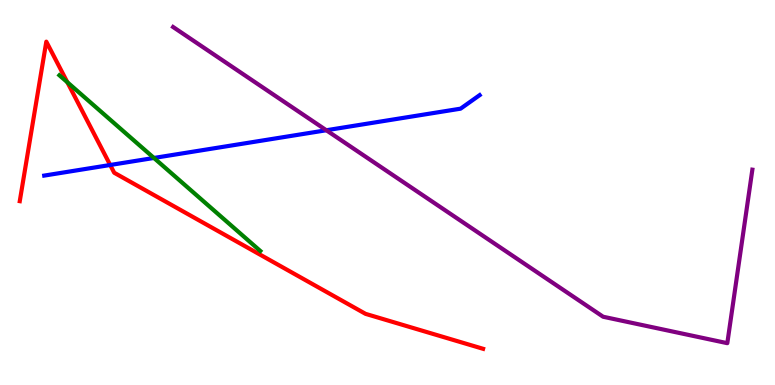[{'lines': ['blue', 'red'], 'intersections': [{'x': 1.42, 'y': 5.71}]}, {'lines': ['green', 'red'], 'intersections': [{'x': 0.869, 'y': 7.86}]}, {'lines': ['purple', 'red'], 'intersections': []}, {'lines': ['blue', 'green'], 'intersections': [{'x': 1.99, 'y': 5.9}]}, {'lines': ['blue', 'purple'], 'intersections': [{'x': 4.21, 'y': 6.62}]}, {'lines': ['green', 'purple'], 'intersections': []}]